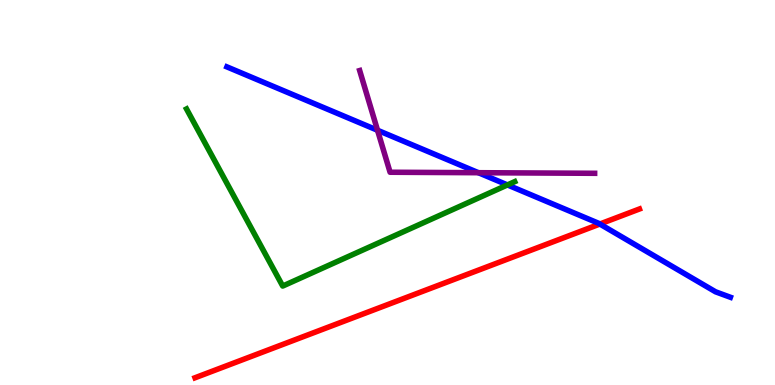[{'lines': ['blue', 'red'], 'intersections': [{'x': 7.74, 'y': 4.18}]}, {'lines': ['green', 'red'], 'intersections': []}, {'lines': ['purple', 'red'], 'intersections': []}, {'lines': ['blue', 'green'], 'intersections': [{'x': 6.55, 'y': 5.2}]}, {'lines': ['blue', 'purple'], 'intersections': [{'x': 4.87, 'y': 6.62}, {'x': 6.17, 'y': 5.51}]}, {'lines': ['green', 'purple'], 'intersections': []}]